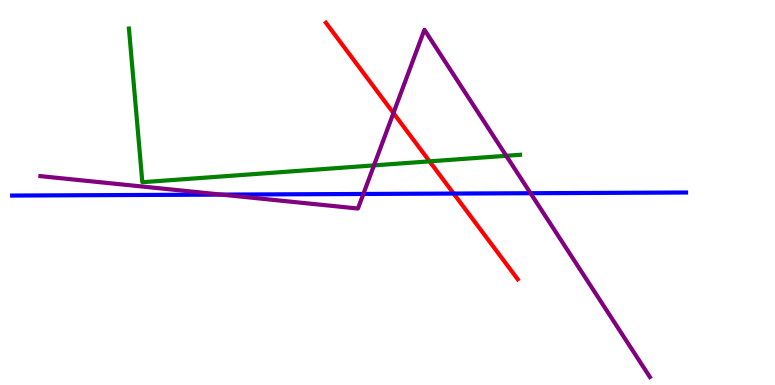[{'lines': ['blue', 'red'], 'intersections': [{'x': 5.85, 'y': 4.97}]}, {'lines': ['green', 'red'], 'intersections': [{'x': 5.54, 'y': 5.81}]}, {'lines': ['purple', 'red'], 'intersections': [{'x': 5.08, 'y': 7.06}]}, {'lines': ['blue', 'green'], 'intersections': []}, {'lines': ['blue', 'purple'], 'intersections': [{'x': 2.86, 'y': 4.95}, {'x': 4.69, 'y': 4.96}, {'x': 6.85, 'y': 4.98}]}, {'lines': ['green', 'purple'], 'intersections': [{'x': 4.83, 'y': 5.7}, {'x': 6.53, 'y': 5.95}]}]